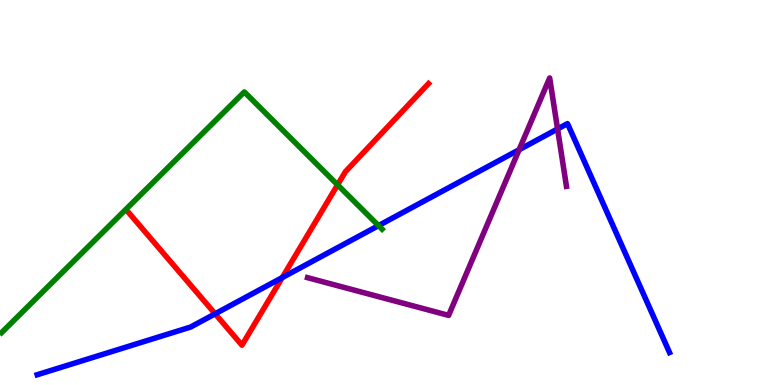[{'lines': ['blue', 'red'], 'intersections': [{'x': 2.78, 'y': 1.85}, {'x': 3.64, 'y': 2.79}]}, {'lines': ['green', 'red'], 'intersections': [{'x': 4.36, 'y': 5.2}]}, {'lines': ['purple', 'red'], 'intersections': []}, {'lines': ['blue', 'green'], 'intersections': [{'x': 4.88, 'y': 4.14}]}, {'lines': ['blue', 'purple'], 'intersections': [{'x': 6.7, 'y': 6.11}, {'x': 7.19, 'y': 6.65}]}, {'lines': ['green', 'purple'], 'intersections': []}]